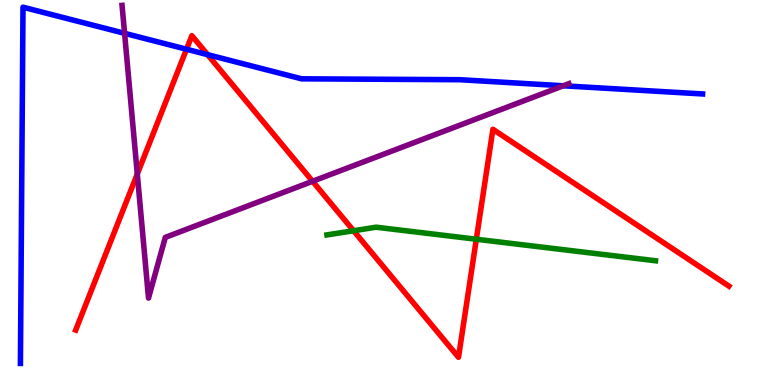[{'lines': ['blue', 'red'], 'intersections': [{'x': 2.41, 'y': 8.72}, {'x': 2.68, 'y': 8.58}]}, {'lines': ['green', 'red'], 'intersections': [{'x': 4.56, 'y': 4.01}, {'x': 6.15, 'y': 3.79}]}, {'lines': ['purple', 'red'], 'intersections': [{'x': 1.77, 'y': 5.48}, {'x': 4.03, 'y': 5.29}]}, {'lines': ['blue', 'green'], 'intersections': []}, {'lines': ['blue', 'purple'], 'intersections': [{'x': 1.61, 'y': 9.13}, {'x': 7.27, 'y': 7.77}]}, {'lines': ['green', 'purple'], 'intersections': []}]